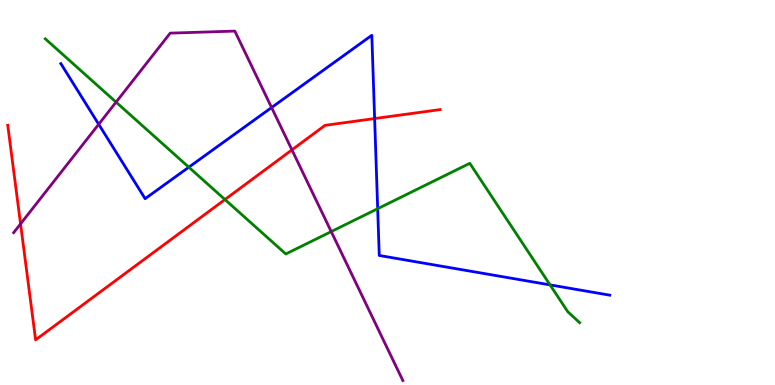[{'lines': ['blue', 'red'], 'intersections': [{'x': 4.83, 'y': 6.92}]}, {'lines': ['green', 'red'], 'intersections': [{'x': 2.9, 'y': 4.82}]}, {'lines': ['purple', 'red'], 'intersections': [{'x': 0.265, 'y': 4.19}, {'x': 3.77, 'y': 6.11}]}, {'lines': ['blue', 'green'], 'intersections': [{'x': 2.44, 'y': 5.66}, {'x': 4.87, 'y': 4.58}, {'x': 7.1, 'y': 2.6}]}, {'lines': ['blue', 'purple'], 'intersections': [{'x': 1.27, 'y': 6.77}, {'x': 3.5, 'y': 7.21}]}, {'lines': ['green', 'purple'], 'intersections': [{'x': 1.5, 'y': 7.35}, {'x': 4.27, 'y': 3.98}]}]